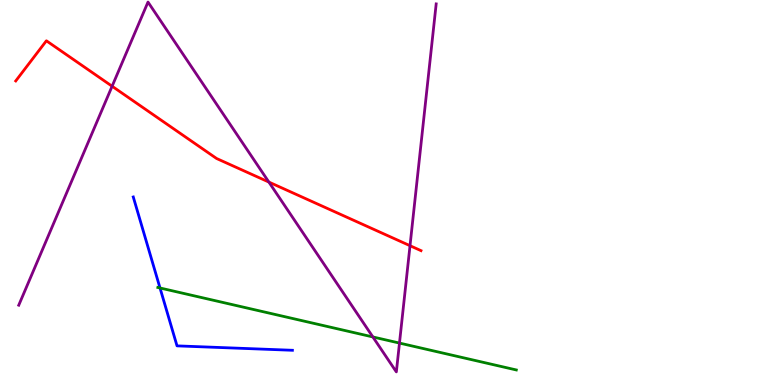[{'lines': ['blue', 'red'], 'intersections': []}, {'lines': ['green', 'red'], 'intersections': []}, {'lines': ['purple', 'red'], 'intersections': [{'x': 1.45, 'y': 7.76}, {'x': 3.47, 'y': 5.27}, {'x': 5.29, 'y': 3.62}]}, {'lines': ['blue', 'green'], 'intersections': [{'x': 2.06, 'y': 2.52}]}, {'lines': ['blue', 'purple'], 'intersections': []}, {'lines': ['green', 'purple'], 'intersections': [{'x': 4.81, 'y': 1.25}, {'x': 5.15, 'y': 1.09}]}]